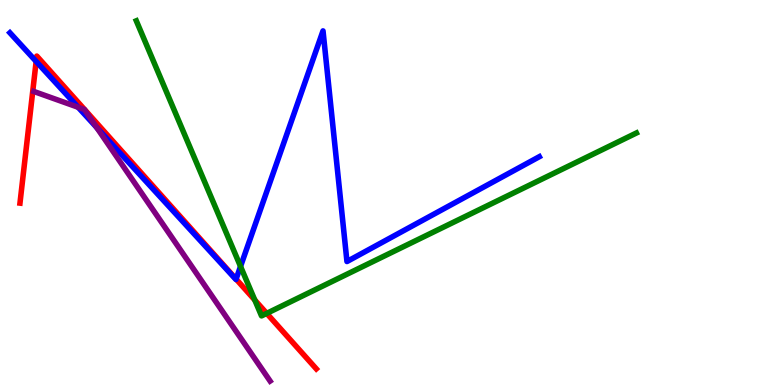[{'lines': ['blue', 'red'], 'intersections': [{'x': 0.466, 'y': 8.4}, {'x': 3.05, 'y': 2.75}]}, {'lines': ['green', 'red'], 'intersections': [{'x': 3.29, 'y': 2.21}, {'x': 3.44, 'y': 1.86}]}, {'lines': ['purple', 'red'], 'intersections': []}, {'lines': ['blue', 'green'], 'intersections': [{'x': 3.1, 'y': 3.08}]}, {'lines': ['blue', 'purple'], 'intersections': [{'x': 1.01, 'y': 7.21}, {'x': 1.25, 'y': 6.69}]}, {'lines': ['green', 'purple'], 'intersections': []}]